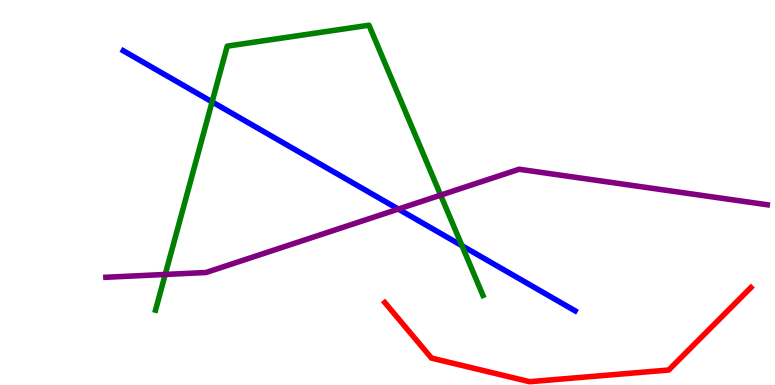[{'lines': ['blue', 'red'], 'intersections': []}, {'lines': ['green', 'red'], 'intersections': []}, {'lines': ['purple', 'red'], 'intersections': []}, {'lines': ['blue', 'green'], 'intersections': [{'x': 2.74, 'y': 7.35}, {'x': 5.96, 'y': 3.62}]}, {'lines': ['blue', 'purple'], 'intersections': [{'x': 5.14, 'y': 4.57}]}, {'lines': ['green', 'purple'], 'intersections': [{'x': 2.13, 'y': 2.87}, {'x': 5.69, 'y': 4.93}]}]